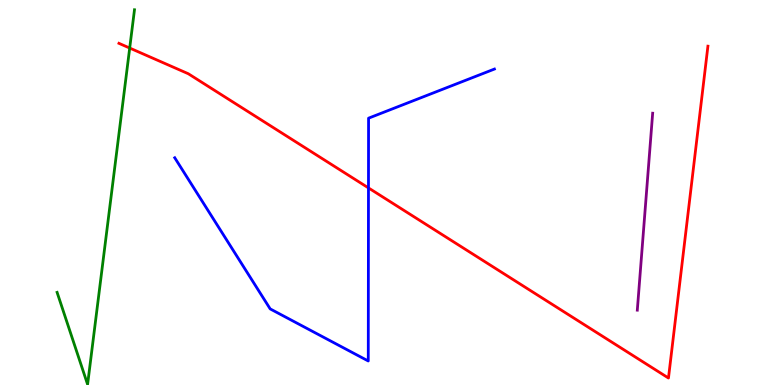[{'lines': ['blue', 'red'], 'intersections': [{'x': 4.75, 'y': 5.12}]}, {'lines': ['green', 'red'], 'intersections': [{'x': 1.67, 'y': 8.75}]}, {'lines': ['purple', 'red'], 'intersections': []}, {'lines': ['blue', 'green'], 'intersections': []}, {'lines': ['blue', 'purple'], 'intersections': []}, {'lines': ['green', 'purple'], 'intersections': []}]